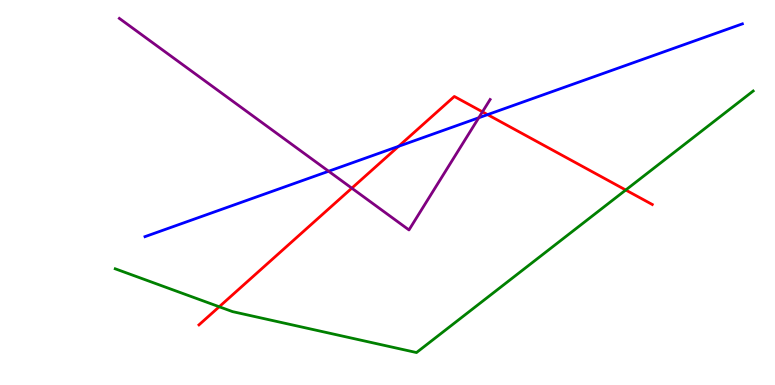[{'lines': ['blue', 'red'], 'intersections': [{'x': 5.14, 'y': 6.2}, {'x': 6.29, 'y': 7.02}]}, {'lines': ['green', 'red'], 'intersections': [{'x': 2.83, 'y': 2.03}, {'x': 8.07, 'y': 5.06}]}, {'lines': ['purple', 'red'], 'intersections': [{'x': 4.54, 'y': 5.11}, {'x': 6.23, 'y': 7.1}]}, {'lines': ['blue', 'green'], 'intersections': []}, {'lines': ['blue', 'purple'], 'intersections': [{'x': 4.24, 'y': 5.55}, {'x': 6.18, 'y': 6.94}]}, {'lines': ['green', 'purple'], 'intersections': []}]